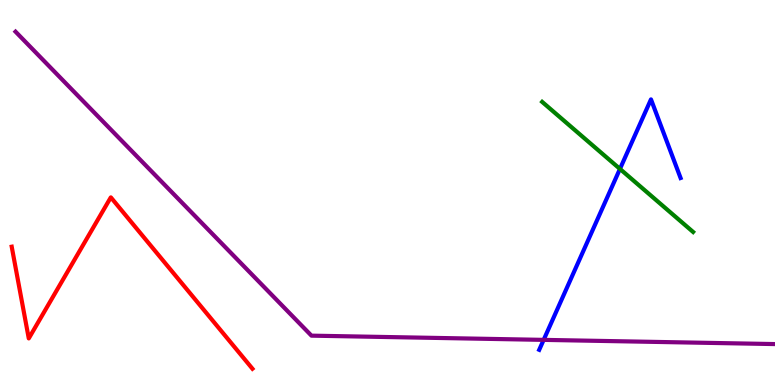[{'lines': ['blue', 'red'], 'intersections': []}, {'lines': ['green', 'red'], 'intersections': []}, {'lines': ['purple', 'red'], 'intersections': []}, {'lines': ['blue', 'green'], 'intersections': [{'x': 8.0, 'y': 5.61}]}, {'lines': ['blue', 'purple'], 'intersections': [{'x': 7.01, 'y': 1.17}]}, {'lines': ['green', 'purple'], 'intersections': []}]